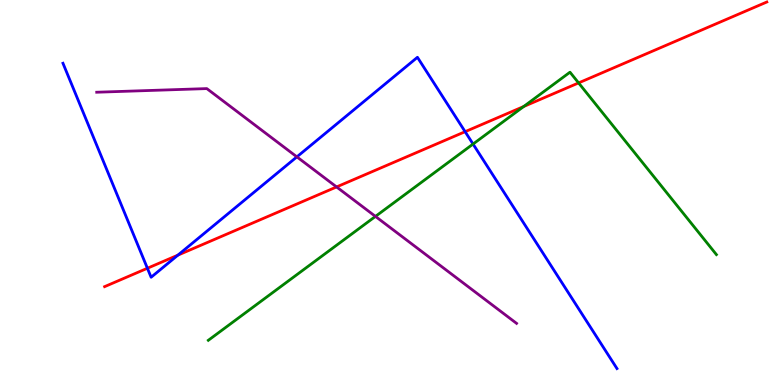[{'lines': ['blue', 'red'], 'intersections': [{'x': 1.9, 'y': 3.03}, {'x': 2.3, 'y': 3.37}, {'x': 6.0, 'y': 6.58}]}, {'lines': ['green', 'red'], 'intersections': [{'x': 6.76, 'y': 7.23}, {'x': 7.47, 'y': 7.85}]}, {'lines': ['purple', 'red'], 'intersections': [{'x': 4.34, 'y': 5.14}]}, {'lines': ['blue', 'green'], 'intersections': [{'x': 6.1, 'y': 6.26}]}, {'lines': ['blue', 'purple'], 'intersections': [{'x': 3.83, 'y': 5.93}]}, {'lines': ['green', 'purple'], 'intersections': [{'x': 4.84, 'y': 4.38}]}]